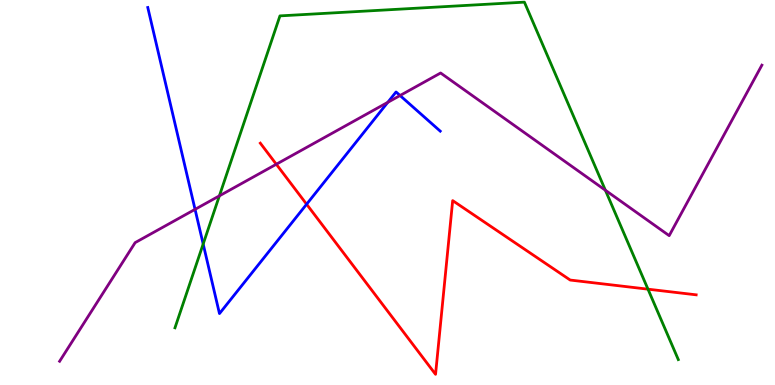[{'lines': ['blue', 'red'], 'intersections': [{'x': 3.96, 'y': 4.7}]}, {'lines': ['green', 'red'], 'intersections': [{'x': 8.36, 'y': 2.49}]}, {'lines': ['purple', 'red'], 'intersections': [{'x': 3.57, 'y': 5.73}]}, {'lines': ['blue', 'green'], 'intersections': [{'x': 2.62, 'y': 3.66}]}, {'lines': ['blue', 'purple'], 'intersections': [{'x': 2.52, 'y': 4.56}, {'x': 5.0, 'y': 7.34}, {'x': 5.16, 'y': 7.52}]}, {'lines': ['green', 'purple'], 'intersections': [{'x': 2.83, 'y': 4.91}, {'x': 7.81, 'y': 5.06}]}]